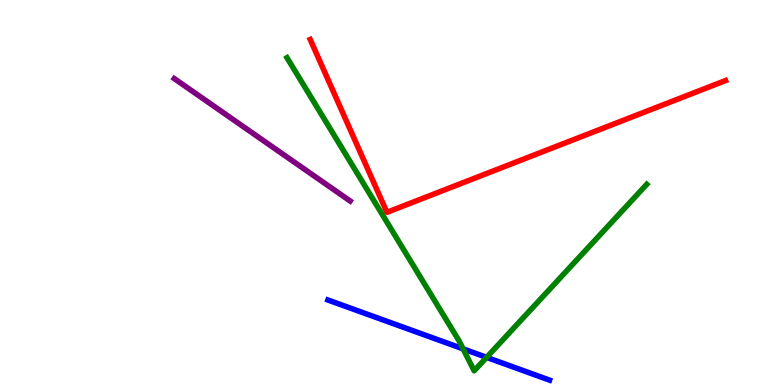[{'lines': ['blue', 'red'], 'intersections': []}, {'lines': ['green', 'red'], 'intersections': []}, {'lines': ['purple', 'red'], 'intersections': []}, {'lines': ['blue', 'green'], 'intersections': [{'x': 5.98, 'y': 0.938}, {'x': 6.28, 'y': 0.718}]}, {'lines': ['blue', 'purple'], 'intersections': []}, {'lines': ['green', 'purple'], 'intersections': []}]